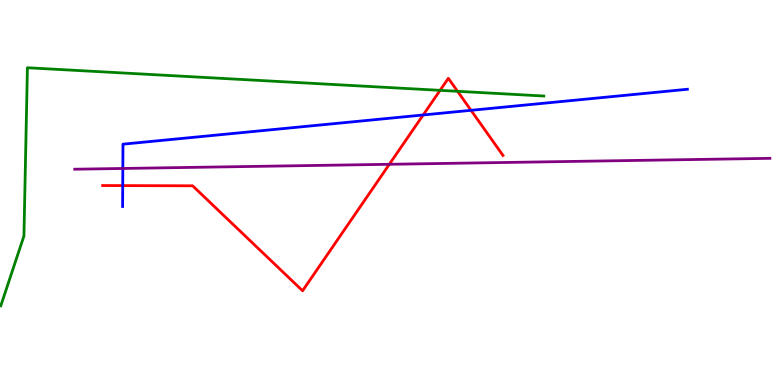[{'lines': ['blue', 'red'], 'intersections': [{'x': 1.58, 'y': 5.18}, {'x': 5.46, 'y': 7.01}, {'x': 6.08, 'y': 7.13}]}, {'lines': ['green', 'red'], 'intersections': [{'x': 5.68, 'y': 7.65}, {'x': 5.9, 'y': 7.63}]}, {'lines': ['purple', 'red'], 'intersections': [{'x': 5.02, 'y': 5.73}]}, {'lines': ['blue', 'green'], 'intersections': []}, {'lines': ['blue', 'purple'], 'intersections': [{'x': 1.58, 'y': 5.62}]}, {'lines': ['green', 'purple'], 'intersections': []}]